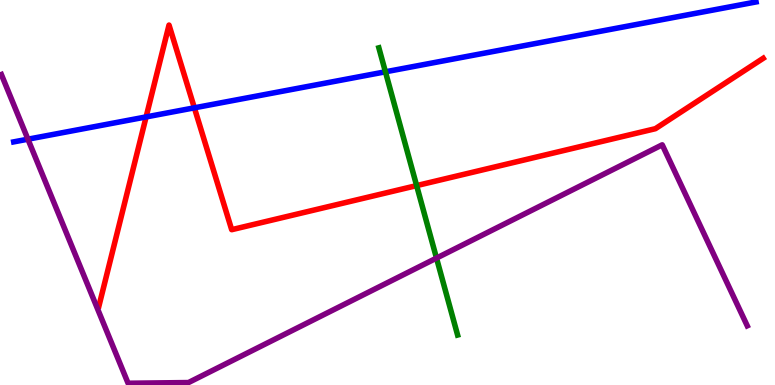[{'lines': ['blue', 'red'], 'intersections': [{'x': 1.89, 'y': 6.96}, {'x': 2.51, 'y': 7.2}]}, {'lines': ['green', 'red'], 'intersections': [{'x': 5.38, 'y': 5.18}]}, {'lines': ['purple', 'red'], 'intersections': []}, {'lines': ['blue', 'green'], 'intersections': [{'x': 4.97, 'y': 8.13}]}, {'lines': ['blue', 'purple'], 'intersections': [{'x': 0.36, 'y': 6.38}]}, {'lines': ['green', 'purple'], 'intersections': [{'x': 5.63, 'y': 3.3}]}]